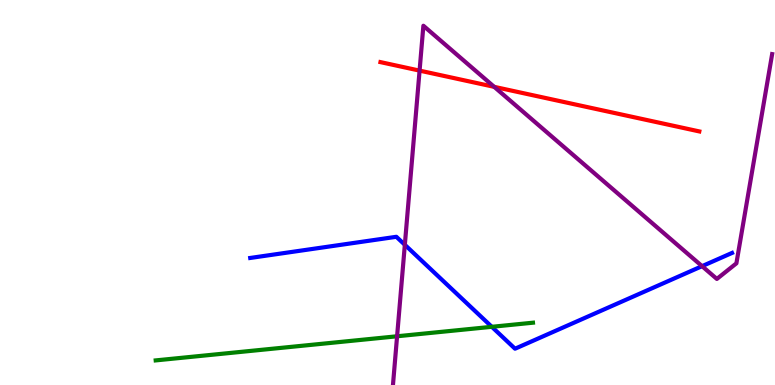[{'lines': ['blue', 'red'], 'intersections': []}, {'lines': ['green', 'red'], 'intersections': []}, {'lines': ['purple', 'red'], 'intersections': [{'x': 5.41, 'y': 8.17}, {'x': 6.38, 'y': 7.74}]}, {'lines': ['blue', 'green'], 'intersections': [{'x': 6.35, 'y': 1.51}]}, {'lines': ['blue', 'purple'], 'intersections': [{'x': 5.22, 'y': 3.64}, {'x': 9.06, 'y': 3.09}]}, {'lines': ['green', 'purple'], 'intersections': [{'x': 5.12, 'y': 1.27}]}]